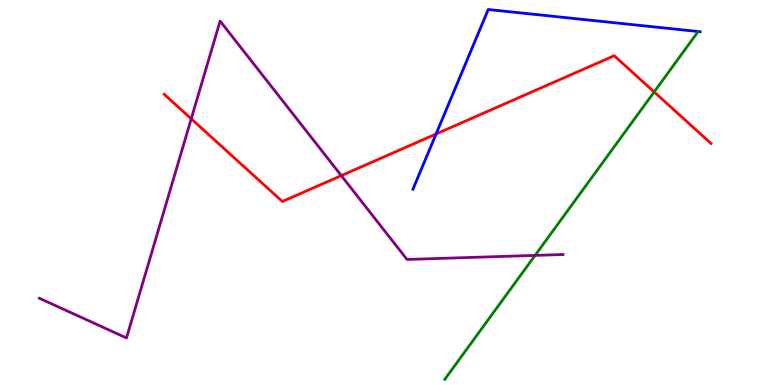[{'lines': ['blue', 'red'], 'intersections': [{'x': 5.63, 'y': 6.52}]}, {'lines': ['green', 'red'], 'intersections': [{'x': 8.44, 'y': 7.61}]}, {'lines': ['purple', 'red'], 'intersections': [{'x': 2.47, 'y': 6.91}, {'x': 4.4, 'y': 5.44}]}, {'lines': ['blue', 'green'], 'intersections': []}, {'lines': ['blue', 'purple'], 'intersections': []}, {'lines': ['green', 'purple'], 'intersections': [{'x': 6.9, 'y': 3.37}]}]